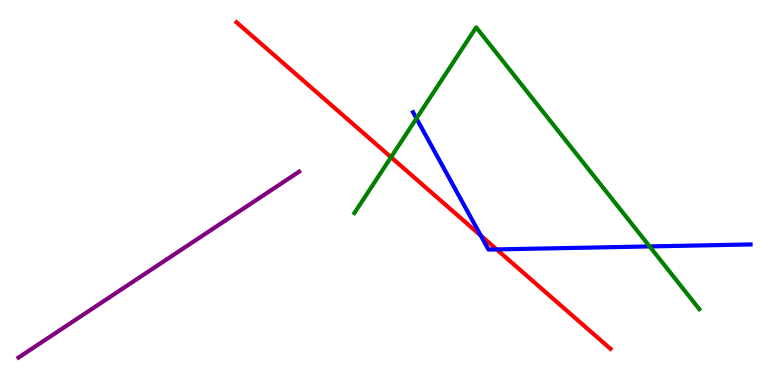[{'lines': ['blue', 'red'], 'intersections': [{'x': 6.2, 'y': 3.88}, {'x': 6.41, 'y': 3.52}]}, {'lines': ['green', 'red'], 'intersections': [{'x': 5.05, 'y': 5.92}]}, {'lines': ['purple', 'red'], 'intersections': []}, {'lines': ['blue', 'green'], 'intersections': [{'x': 5.37, 'y': 6.92}, {'x': 8.38, 'y': 3.6}]}, {'lines': ['blue', 'purple'], 'intersections': []}, {'lines': ['green', 'purple'], 'intersections': []}]